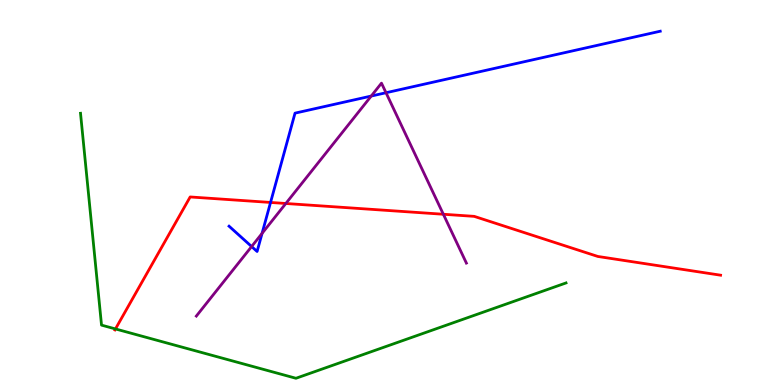[{'lines': ['blue', 'red'], 'intersections': [{'x': 3.49, 'y': 4.74}]}, {'lines': ['green', 'red'], 'intersections': [{'x': 1.49, 'y': 1.46}]}, {'lines': ['purple', 'red'], 'intersections': [{'x': 3.69, 'y': 4.71}, {'x': 5.72, 'y': 4.43}]}, {'lines': ['blue', 'green'], 'intersections': []}, {'lines': ['blue', 'purple'], 'intersections': [{'x': 3.25, 'y': 3.6}, {'x': 3.38, 'y': 3.94}, {'x': 4.79, 'y': 7.51}, {'x': 4.98, 'y': 7.59}]}, {'lines': ['green', 'purple'], 'intersections': []}]